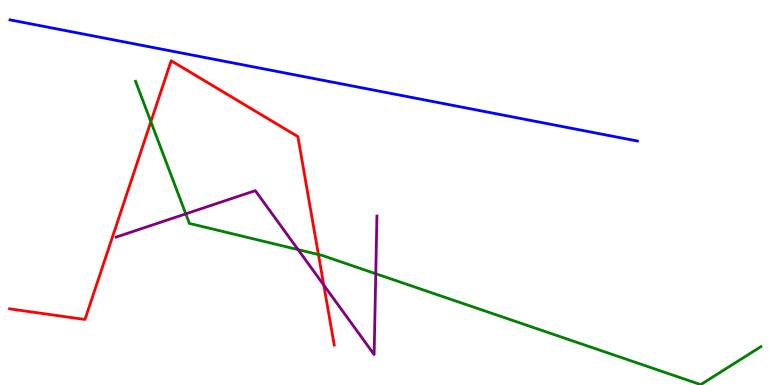[{'lines': ['blue', 'red'], 'intersections': []}, {'lines': ['green', 'red'], 'intersections': [{'x': 1.95, 'y': 6.84}, {'x': 4.11, 'y': 3.39}]}, {'lines': ['purple', 'red'], 'intersections': [{'x': 4.18, 'y': 2.6}]}, {'lines': ['blue', 'green'], 'intersections': []}, {'lines': ['blue', 'purple'], 'intersections': []}, {'lines': ['green', 'purple'], 'intersections': [{'x': 2.4, 'y': 4.44}, {'x': 3.85, 'y': 3.52}, {'x': 4.85, 'y': 2.89}]}]